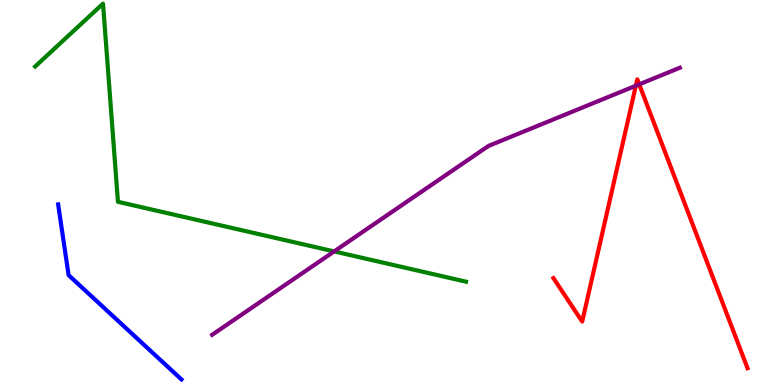[{'lines': ['blue', 'red'], 'intersections': []}, {'lines': ['green', 'red'], 'intersections': []}, {'lines': ['purple', 'red'], 'intersections': [{'x': 8.2, 'y': 7.77}, {'x': 8.25, 'y': 7.81}]}, {'lines': ['blue', 'green'], 'intersections': []}, {'lines': ['blue', 'purple'], 'intersections': []}, {'lines': ['green', 'purple'], 'intersections': [{'x': 4.31, 'y': 3.47}]}]